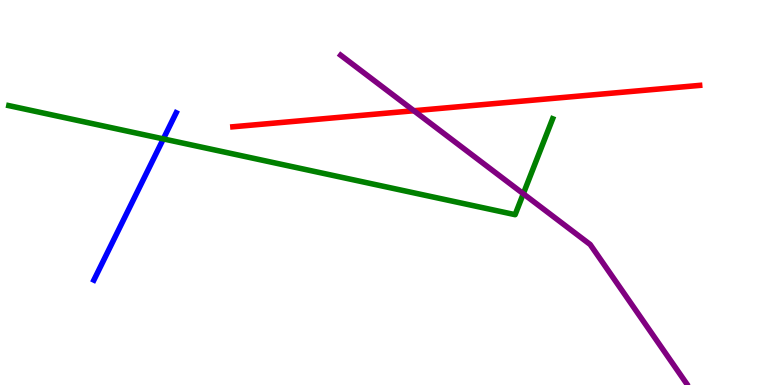[{'lines': ['blue', 'red'], 'intersections': []}, {'lines': ['green', 'red'], 'intersections': []}, {'lines': ['purple', 'red'], 'intersections': [{'x': 5.34, 'y': 7.12}]}, {'lines': ['blue', 'green'], 'intersections': [{'x': 2.11, 'y': 6.39}]}, {'lines': ['blue', 'purple'], 'intersections': []}, {'lines': ['green', 'purple'], 'intersections': [{'x': 6.75, 'y': 4.97}]}]